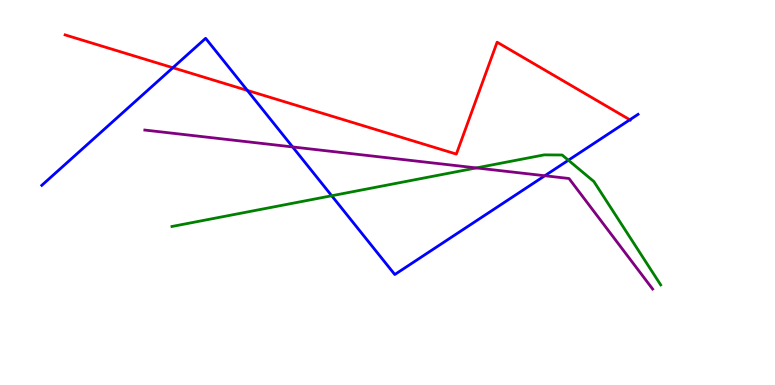[{'lines': ['blue', 'red'], 'intersections': [{'x': 2.23, 'y': 8.24}, {'x': 3.19, 'y': 7.65}, {'x': 8.13, 'y': 6.89}]}, {'lines': ['green', 'red'], 'intersections': []}, {'lines': ['purple', 'red'], 'intersections': []}, {'lines': ['blue', 'green'], 'intersections': [{'x': 4.28, 'y': 4.92}, {'x': 7.33, 'y': 5.84}]}, {'lines': ['blue', 'purple'], 'intersections': [{'x': 3.78, 'y': 6.18}, {'x': 7.03, 'y': 5.44}]}, {'lines': ['green', 'purple'], 'intersections': [{'x': 6.15, 'y': 5.64}]}]